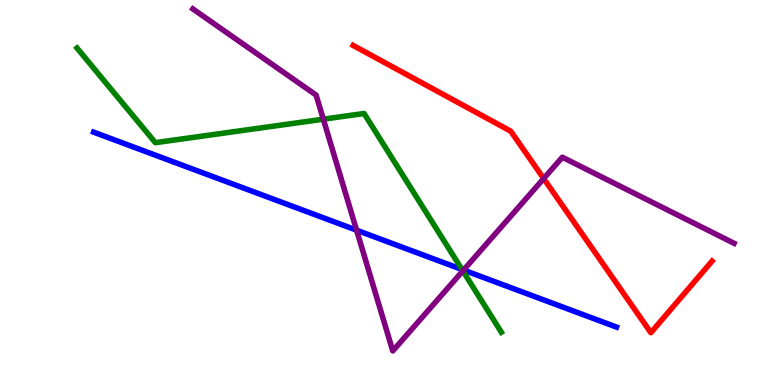[{'lines': ['blue', 'red'], 'intersections': []}, {'lines': ['green', 'red'], 'intersections': []}, {'lines': ['purple', 'red'], 'intersections': [{'x': 7.02, 'y': 5.36}]}, {'lines': ['blue', 'green'], 'intersections': [{'x': 5.96, 'y': 3.0}]}, {'lines': ['blue', 'purple'], 'intersections': [{'x': 4.6, 'y': 4.02}, {'x': 5.98, 'y': 2.99}]}, {'lines': ['green', 'purple'], 'intersections': [{'x': 4.17, 'y': 6.9}, {'x': 5.97, 'y': 2.96}]}]